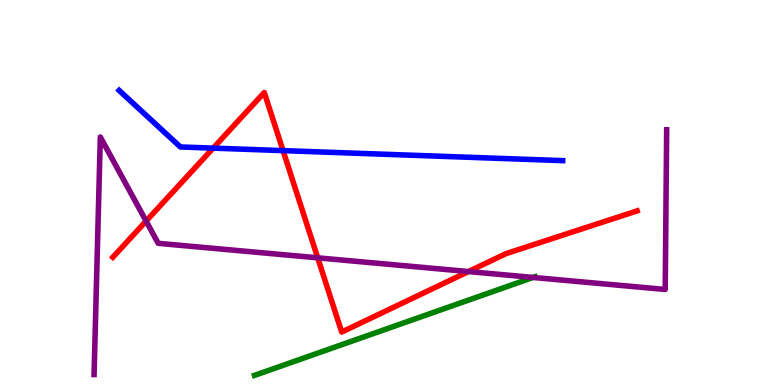[{'lines': ['blue', 'red'], 'intersections': [{'x': 2.75, 'y': 6.15}, {'x': 3.65, 'y': 6.09}]}, {'lines': ['green', 'red'], 'intersections': []}, {'lines': ['purple', 'red'], 'intersections': [{'x': 1.89, 'y': 4.26}, {'x': 4.1, 'y': 3.3}, {'x': 6.04, 'y': 2.95}]}, {'lines': ['blue', 'green'], 'intersections': []}, {'lines': ['blue', 'purple'], 'intersections': []}, {'lines': ['green', 'purple'], 'intersections': [{'x': 6.88, 'y': 2.79}]}]